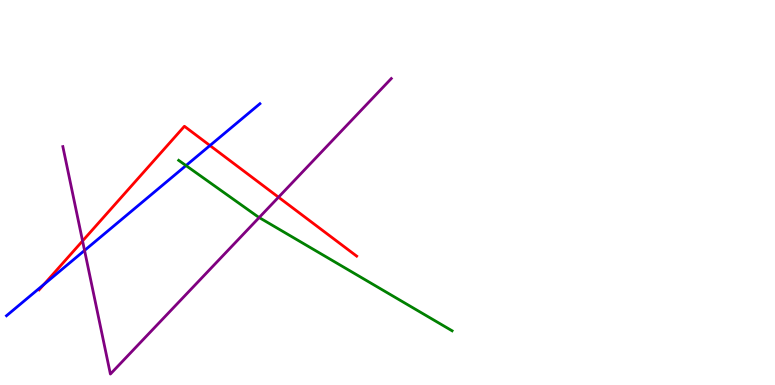[{'lines': ['blue', 'red'], 'intersections': [{'x': 0.567, 'y': 2.61}, {'x': 2.71, 'y': 6.22}]}, {'lines': ['green', 'red'], 'intersections': []}, {'lines': ['purple', 'red'], 'intersections': [{'x': 1.07, 'y': 3.74}, {'x': 3.59, 'y': 4.88}]}, {'lines': ['blue', 'green'], 'intersections': [{'x': 2.4, 'y': 5.7}]}, {'lines': ['blue', 'purple'], 'intersections': [{'x': 1.09, 'y': 3.5}]}, {'lines': ['green', 'purple'], 'intersections': [{'x': 3.34, 'y': 4.35}]}]